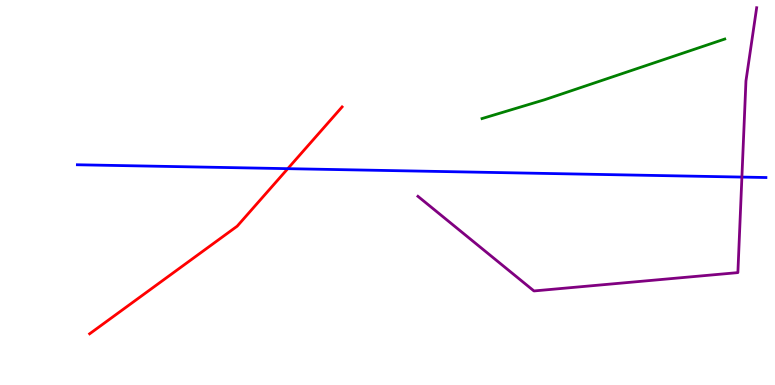[{'lines': ['blue', 'red'], 'intersections': [{'x': 3.71, 'y': 5.62}]}, {'lines': ['green', 'red'], 'intersections': []}, {'lines': ['purple', 'red'], 'intersections': []}, {'lines': ['blue', 'green'], 'intersections': []}, {'lines': ['blue', 'purple'], 'intersections': [{'x': 9.57, 'y': 5.4}]}, {'lines': ['green', 'purple'], 'intersections': []}]